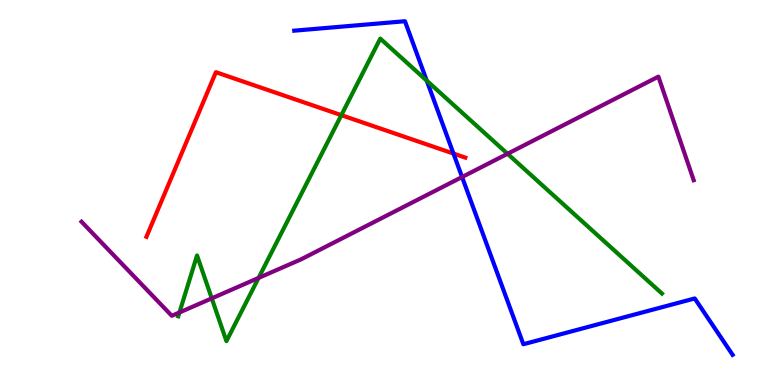[{'lines': ['blue', 'red'], 'intersections': [{'x': 5.85, 'y': 6.01}]}, {'lines': ['green', 'red'], 'intersections': [{'x': 4.4, 'y': 7.01}]}, {'lines': ['purple', 'red'], 'intersections': []}, {'lines': ['blue', 'green'], 'intersections': [{'x': 5.51, 'y': 7.9}]}, {'lines': ['blue', 'purple'], 'intersections': [{'x': 5.96, 'y': 5.4}]}, {'lines': ['green', 'purple'], 'intersections': [{'x': 2.32, 'y': 1.88}, {'x': 2.73, 'y': 2.25}, {'x': 3.34, 'y': 2.78}, {'x': 6.55, 'y': 6.01}]}]